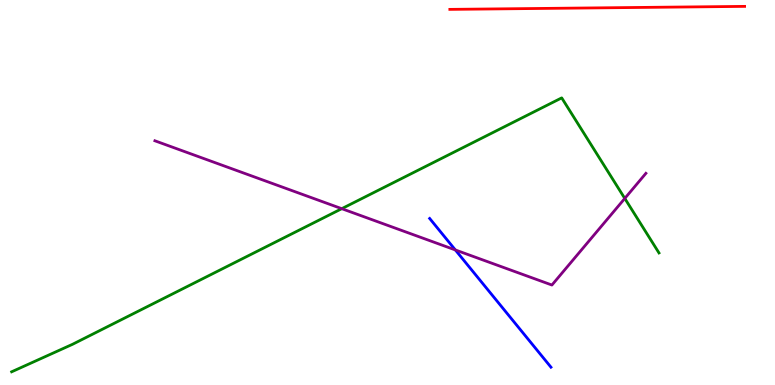[{'lines': ['blue', 'red'], 'intersections': []}, {'lines': ['green', 'red'], 'intersections': []}, {'lines': ['purple', 'red'], 'intersections': []}, {'lines': ['blue', 'green'], 'intersections': []}, {'lines': ['blue', 'purple'], 'intersections': [{'x': 5.88, 'y': 3.51}]}, {'lines': ['green', 'purple'], 'intersections': [{'x': 4.41, 'y': 4.58}, {'x': 8.06, 'y': 4.85}]}]